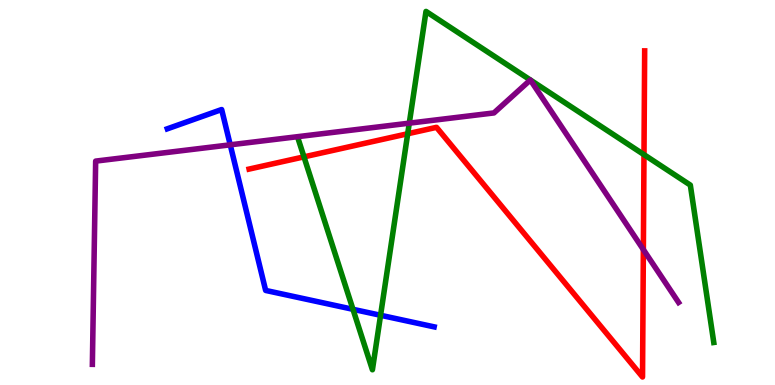[{'lines': ['blue', 'red'], 'intersections': []}, {'lines': ['green', 'red'], 'intersections': [{'x': 3.92, 'y': 5.93}, {'x': 5.26, 'y': 6.53}, {'x': 8.31, 'y': 5.98}]}, {'lines': ['purple', 'red'], 'intersections': [{'x': 8.3, 'y': 3.52}]}, {'lines': ['blue', 'green'], 'intersections': [{'x': 4.55, 'y': 1.97}, {'x': 4.91, 'y': 1.81}]}, {'lines': ['blue', 'purple'], 'intersections': [{'x': 2.97, 'y': 6.24}]}, {'lines': ['green', 'purple'], 'intersections': [{'x': 5.28, 'y': 6.8}]}]